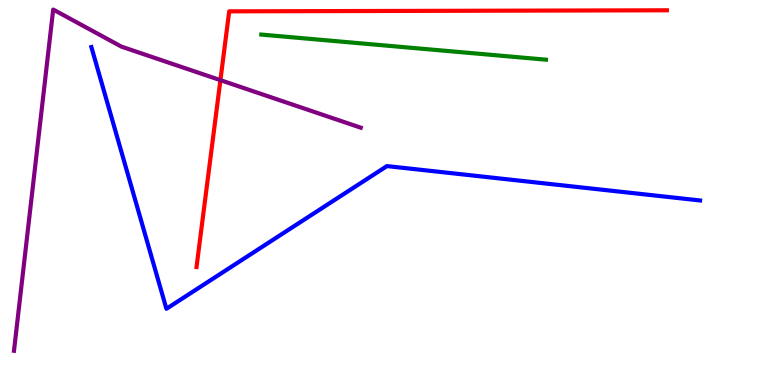[{'lines': ['blue', 'red'], 'intersections': []}, {'lines': ['green', 'red'], 'intersections': []}, {'lines': ['purple', 'red'], 'intersections': [{'x': 2.84, 'y': 7.92}]}, {'lines': ['blue', 'green'], 'intersections': []}, {'lines': ['blue', 'purple'], 'intersections': []}, {'lines': ['green', 'purple'], 'intersections': []}]